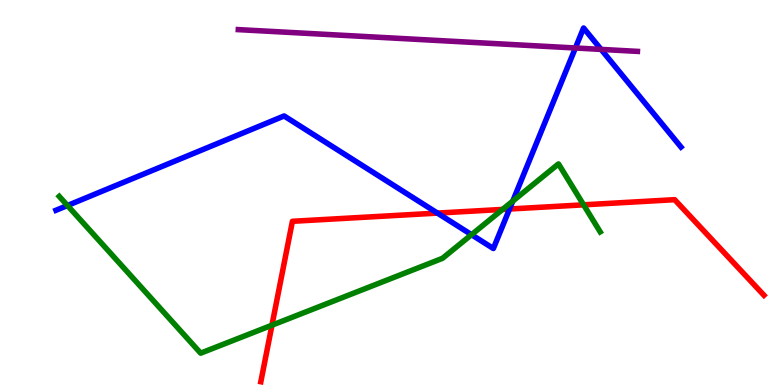[{'lines': ['blue', 'red'], 'intersections': [{'x': 5.64, 'y': 4.46}, {'x': 6.57, 'y': 4.57}]}, {'lines': ['green', 'red'], 'intersections': [{'x': 3.51, 'y': 1.55}, {'x': 6.48, 'y': 4.56}, {'x': 7.53, 'y': 4.68}]}, {'lines': ['purple', 'red'], 'intersections': []}, {'lines': ['blue', 'green'], 'intersections': [{'x': 0.871, 'y': 4.66}, {'x': 6.08, 'y': 3.9}, {'x': 6.62, 'y': 4.78}]}, {'lines': ['blue', 'purple'], 'intersections': [{'x': 7.42, 'y': 8.75}, {'x': 7.76, 'y': 8.72}]}, {'lines': ['green', 'purple'], 'intersections': []}]